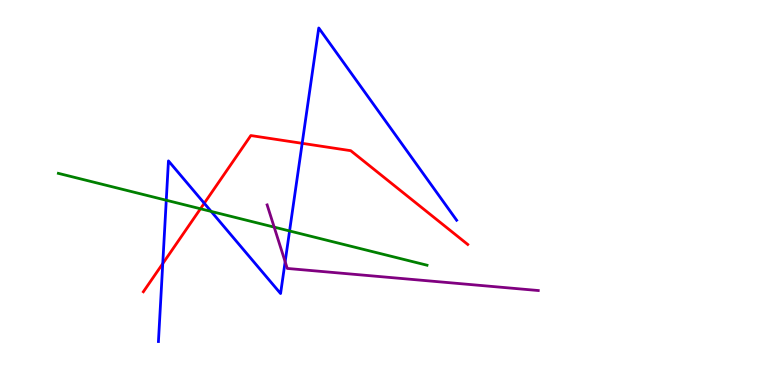[{'lines': ['blue', 'red'], 'intersections': [{'x': 2.1, 'y': 3.15}, {'x': 2.64, 'y': 4.72}, {'x': 3.9, 'y': 6.28}]}, {'lines': ['green', 'red'], 'intersections': [{'x': 2.59, 'y': 4.58}]}, {'lines': ['purple', 'red'], 'intersections': []}, {'lines': ['blue', 'green'], 'intersections': [{'x': 2.15, 'y': 4.8}, {'x': 2.72, 'y': 4.51}, {'x': 3.74, 'y': 4.0}]}, {'lines': ['blue', 'purple'], 'intersections': [{'x': 3.68, 'y': 3.2}]}, {'lines': ['green', 'purple'], 'intersections': [{'x': 3.54, 'y': 4.1}]}]